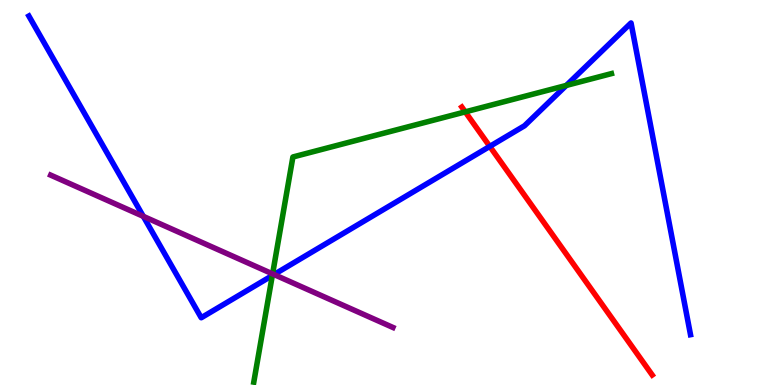[{'lines': ['blue', 'red'], 'intersections': [{'x': 6.32, 'y': 6.2}]}, {'lines': ['green', 'red'], 'intersections': [{'x': 6.0, 'y': 7.09}]}, {'lines': ['purple', 'red'], 'intersections': []}, {'lines': ['blue', 'green'], 'intersections': [{'x': 3.51, 'y': 2.84}, {'x': 7.31, 'y': 7.78}]}, {'lines': ['blue', 'purple'], 'intersections': [{'x': 1.85, 'y': 4.38}, {'x': 3.54, 'y': 2.87}]}, {'lines': ['green', 'purple'], 'intersections': [{'x': 3.52, 'y': 2.89}]}]